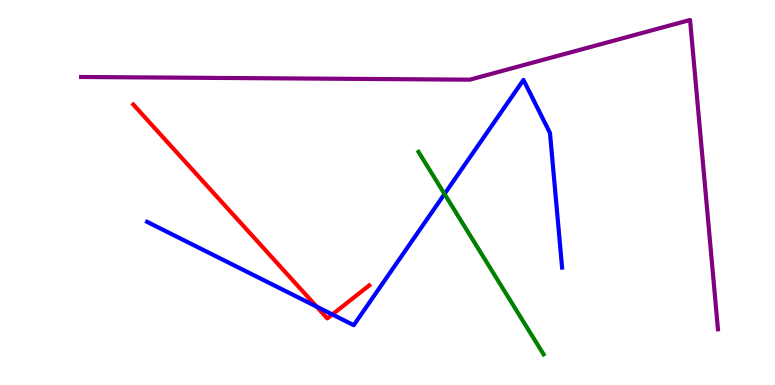[{'lines': ['blue', 'red'], 'intersections': [{'x': 4.08, 'y': 2.04}, {'x': 4.29, 'y': 1.83}]}, {'lines': ['green', 'red'], 'intersections': []}, {'lines': ['purple', 'red'], 'intersections': []}, {'lines': ['blue', 'green'], 'intersections': [{'x': 5.74, 'y': 4.96}]}, {'lines': ['blue', 'purple'], 'intersections': []}, {'lines': ['green', 'purple'], 'intersections': []}]